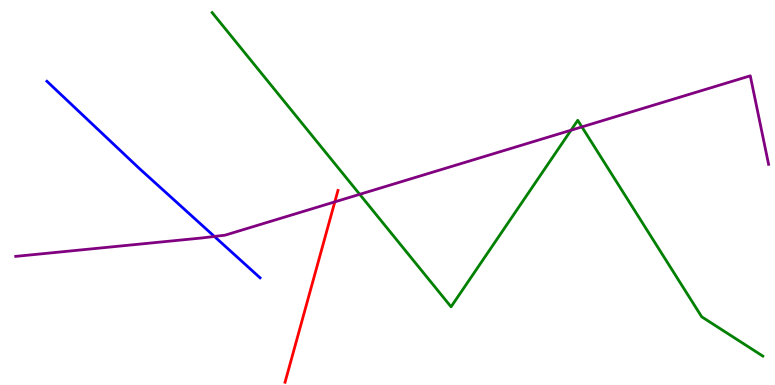[{'lines': ['blue', 'red'], 'intersections': []}, {'lines': ['green', 'red'], 'intersections': []}, {'lines': ['purple', 'red'], 'intersections': [{'x': 4.32, 'y': 4.76}]}, {'lines': ['blue', 'green'], 'intersections': []}, {'lines': ['blue', 'purple'], 'intersections': [{'x': 2.77, 'y': 3.86}]}, {'lines': ['green', 'purple'], 'intersections': [{'x': 4.64, 'y': 4.95}, {'x': 7.37, 'y': 6.62}, {'x': 7.51, 'y': 6.7}]}]